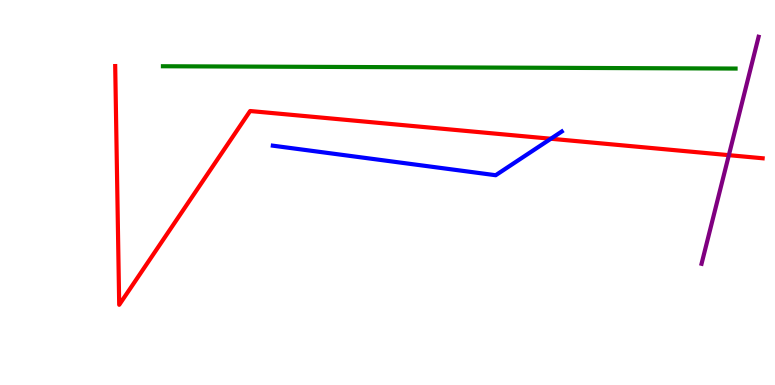[{'lines': ['blue', 'red'], 'intersections': [{'x': 7.11, 'y': 6.4}]}, {'lines': ['green', 'red'], 'intersections': []}, {'lines': ['purple', 'red'], 'intersections': [{'x': 9.4, 'y': 5.97}]}, {'lines': ['blue', 'green'], 'intersections': []}, {'lines': ['blue', 'purple'], 'intersections': []}, {'lines': ['green', 'purple'], 'intersections': []}]